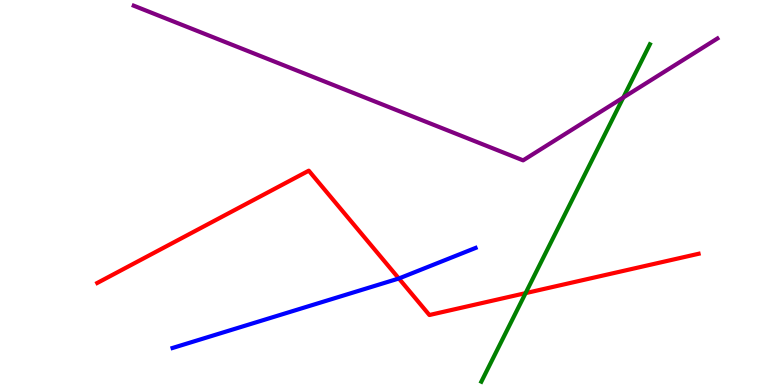[{'lines': ['blue', 'red'], 'intersections': [{'x': 5.15, 'y': 2.77}]}, {'lines': ['green', 'red'], 'intersections': [{'x': 6.78, 'y': 2.39}]}, {'lines': ['purple', 'red'], 'intersections': []}, {'lines': ['blue', 'green'], 'intersections': []}, {'lines': ['blue', 'purple'], 'intersections': []}, {'lines': ['green', 'purple'], 'intersections': [{'x': 8.04, 'y': 7.47}]}]